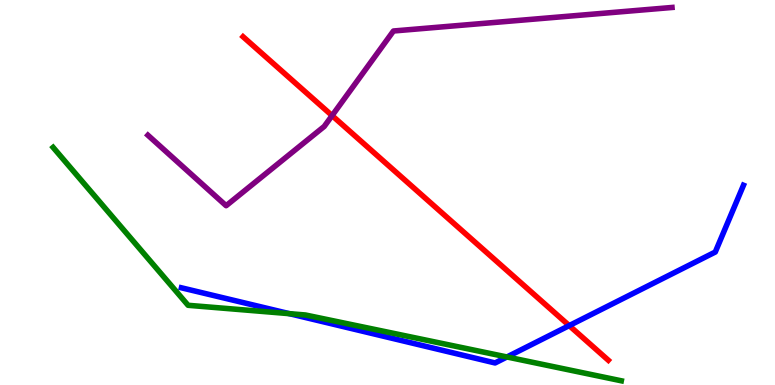[{'lines': ['blue', 'red'], 'intersections': [{'x': 7.34, 'y': 1.54}]}, {'lines': ['green', 'red'], 'intersections': []}, {'lines': ['purple', 'red'], 'intersections': [{'x': 4.29, 'y': 7.0}]}, {'lines': ['blue', 'green'], 'intersections': [{'x': 3.73, 'y': 1.85}, {'x': 6.54, 'y': 0.728}]}, {'lines': ['blue', 'purple'], 'intersections': []}, {'lines': ['green', 'purple'], 'intersections': []}]